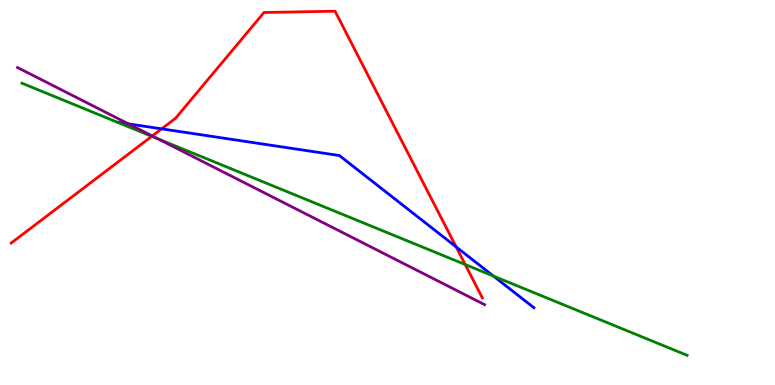[{'lines': ['blue', 'red'], 'intersections': [{'x': 2.09, 'y': 6.65}, {'x': 5.89, 'y': 3.59}]}, {'lines': ['green', 'red'], 'intersections': [{'x': 1.96, 'y': 6.46}, {'x': 6.0, 'y': 3.13}]}, {'lines': ['purple', 'red'], 'intersections': [{'x': 1.96, 'y': 6.47}]}, {'lines': ['blue', 'green'], 'intersections': [{'x': 6.37, 'y': 2.83}]}, {'lines': ['blue', 'purple'], 'intersections': [{'x': 1.66, 'y': 6.78}]}, {'lines': ['green', 'purple'], 'intersections': [{'x': 2.04, 'y': 6.39}]}]